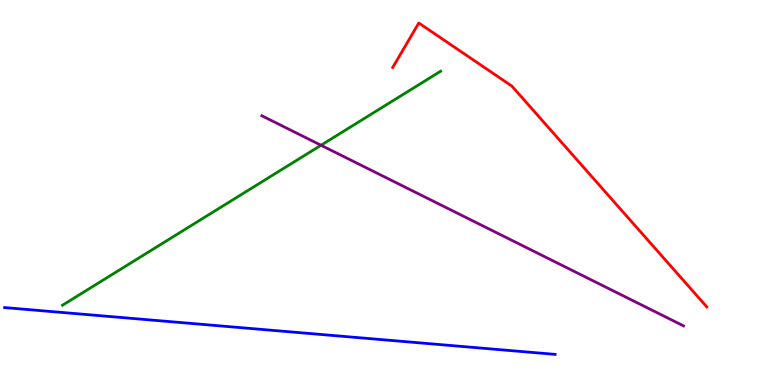[{'lines': ['blue', 'red'], 'intersections': []}, {'lines': ['green', 'red'], 'intersections': []}, {'lines': ['purple', 'red'], 'intersections': []}, {'lines': ['blue', 'green'], 'intersections': []}, {'lines': ['blue', 'purple'], 'intersections': []}, {'lines': ['green', 'purple'], 'intersections': [{'x': 4.14, 'y': 6.23}]}]